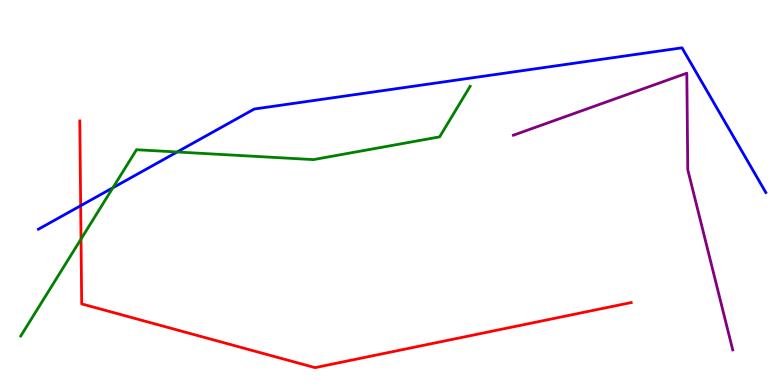[{'lines': ['blue', 'red'], 'intersections': [{'x': 1.04, 'y': 4.66}]}, {'lines': ['green', 'red'], 'intersections': [{'x': 1.05, 'y': 3.79}]}, {'lines': ['purple', 'red'], 'intersections': []}, {'lines': ['blue', 'green'], 'intersections': [{'x': 1.46, 'y': 5.12}, {'x': 2.29, 'y': 6.05}]}, {'lines': ['blue', 'purple'], 'intersections': []}, {'lines': ['green', 'purple'], 'intersections': []}]